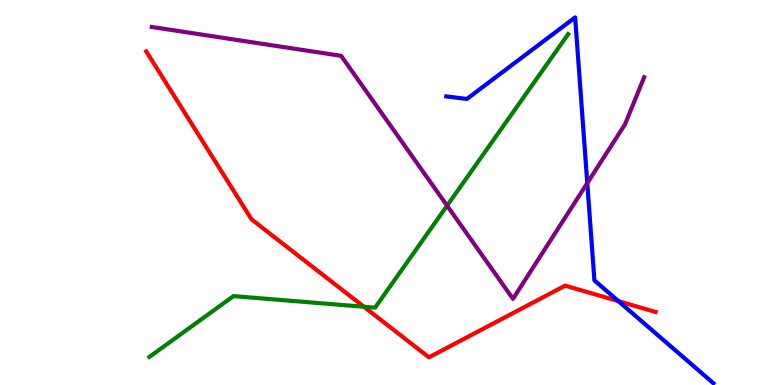[{'lines': ['blue', 'red'], 'intersections': [{'x': 7.98, 'y': 2.18}]}, {'lines': ['green', 'red'], 'intersections': [{'x': 4.7, 'y': 2.03}]}, {'lines': ['purple', 'red'], 'intersections': []}, {'lines': ['blue', 'green'], 'intersections': []}, {'lines': ['blue', 'purple'], 'intersections': [{'x': 7.58, 'y': 5.24}]}, {'lines': ['green', 'purple'], 'intersections': [{'x': 5.77, 'y': 4.66}]}]